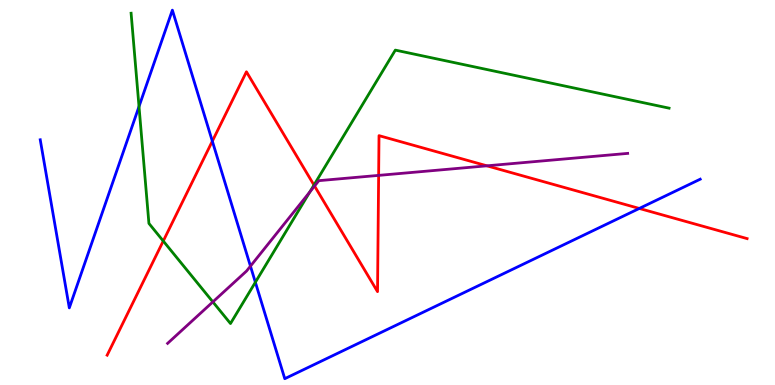[{'lines': ['blue', 'red'], 'intersections': [{'x': 2.74, 'y': 6.33}, {'x': 8.25, 'y': 4.59}]}, {'lines': ['green', 'red'], 'intersections': [{'x': 2.11, 'y': 3.74}, {'x': 4.05, 'y': 5.19}]}, {'lines': ['purple', 'red'], 'intersections': [{'x': 4.06, 'y': 5.17}, {'x': 4.89, 'y': 5.44}, {'x': 6.28, 'y': 5.69}]}, {'lines': ['blue', 'green'], 'intersections': [{'x': 1.79, 'y': 7.23}, {'x': 3.3, 'y': 2.67}]}, {'lines': ['blue', 'purple'], 'intersections': [{'x': 3.23, 'y': 3.09}]}, {'lines': ['green', 'purple'], 'intersections': [{'x': 2.75, 'y': 2.16}, {'x': 4.0, 'y': 5.01}]}]